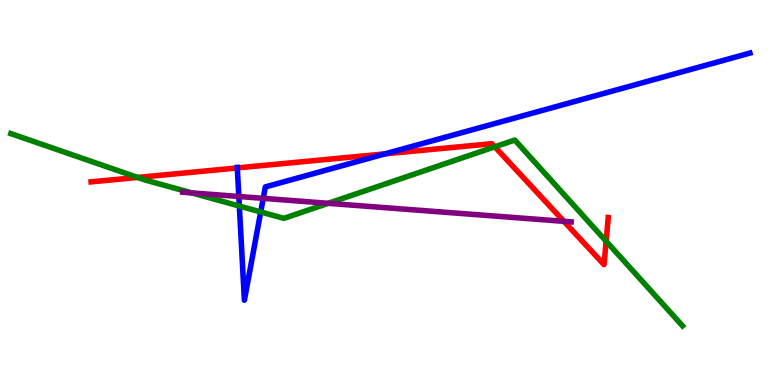[{'lines': ['blue', 'red'], 'intersections': [{'x': 3.06, 'y': 5.64}, {'x': 4.97, 'y': 6.0}]}, {'lines': ['green', 'red'], 'intersections': [{'x': 1.78, 'y': 5.39}, {'x': 6.38, 'y': 6.19}, {'x': 7.82, 'y': 3.73}]}, {'lines': ['purple', 'red'], 'intersections': [{'x': 7.28, 'y': 4.25}]}, {'lines': ['blue', 'green'], 'intersections': [{'x': 3.09, 'y': 4.65}, {'x': 3.36, 'y': 4.49}]}, {'lines': ['blue', 'purple'], 'intersections': [{'x': 3.08, 'y': 4.9}, {'x': 3.4, 'y': 4.85}]}, {'lines': ['green', 'purple'], 'intersections': [{'x': 2.47, 'y': 4.99}, {'x': 4.23, 'y': 4.72}]}]